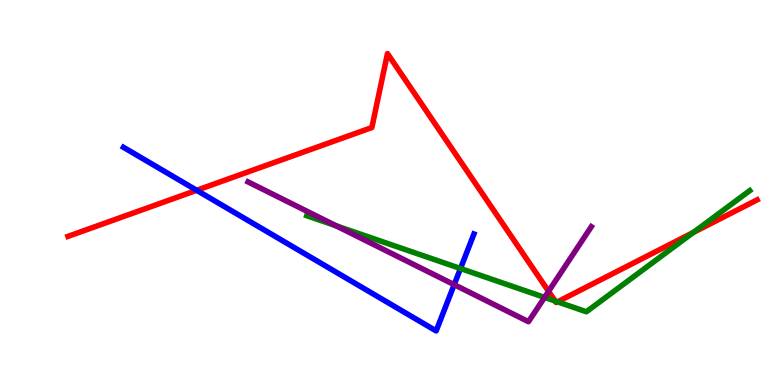[{'lines': ['blue', 'red'], 'intersections': [{'x': 2.54, 'y': 5.06}]}, {'lines': ['green', 'red'], 'intersections': [{'x': 7.16, 'y': 2.18}, {'x': 7.19, 'y': 2.16}, {'x': 8.95, 'y': 3.96}]}, {'lines': ['purple', 'red'], 'intersections': [{'x': 7.08, 'y': 2.43}]}, {'lines': ['blue', 'green'], 'intersections': [{'x': 5.94, 'y': 3.03}]}, {'lines': ['blue', 'purple'], 'intersections': [{'x': 5.86, 'y': 2.61}]}, {'lines': ['green', 'purple'], 'intersections': [{'x': 4.34, 'y': 4.14}, {'x': 7.03, 'y': 2.28}]}]